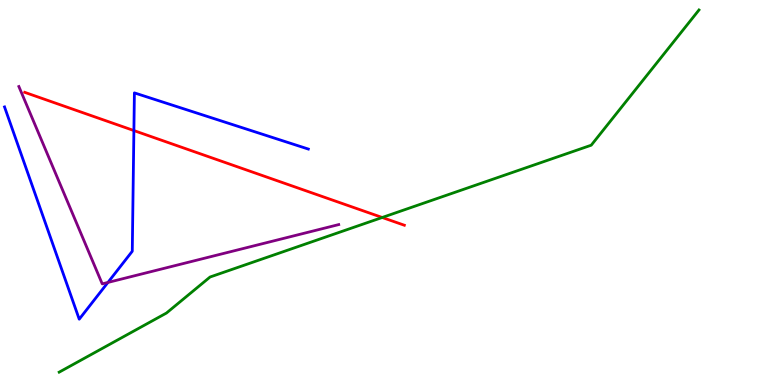[{'lines': ['blue', 'red'], 'intersections': [{'x': 1.73, 'y': 6.61}]}, {'lines': ['green', 'red'], 'intersections': [{'x': 4.93, 'y': 4.35}]}, {'lines': ['purple', 'red'], 'intersections': []}, {'lines': ['blue', 'green'], 'intersections': []}, {'lines': ['blue', 'purple'], 'intersections': [{'x': 1.39, 'y': 2.66}]}, {'lines': ['green', 'purple'], 'intersections': []}]